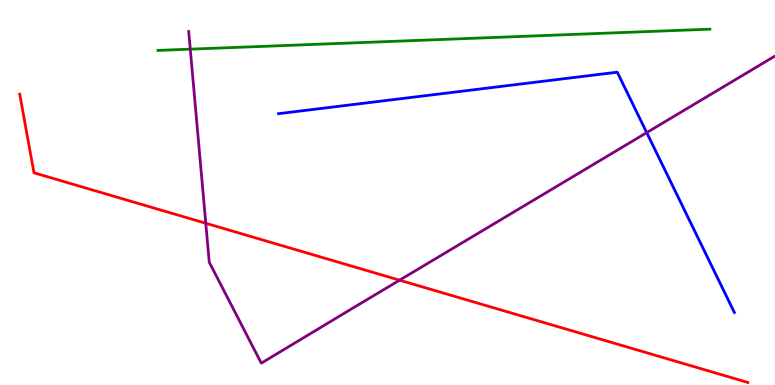[{'lines': ['blue', 'red'], 'intersections': []}, {'lines': ['green', 'red'], 'intersections': []}, {'lines': ['purple', 'red'], 'intersections': [{'x': 2.66, 'y': 4.2}, {'x': 5.16, 'y': 2.72}]}, {'lines': ['blue', 'green'], 'intersections': []}, {'lines': ['blue', 'purple'], 'intersections': [{'x': 8.34, 'y': 6.56}]}, {'lines': ['green', 'purple'], 'intersections': [{'x': 2.46, 'y': 8.72}]}]